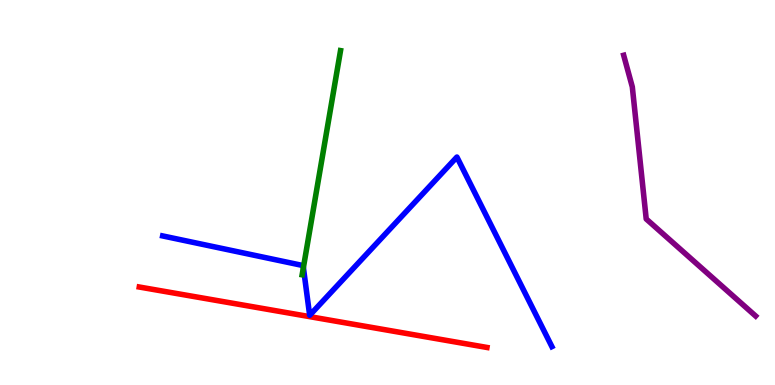[{'lines': ['blue', 'red'], 'intersections': []}, {'lines': ['green', 'red'], 'intersections': []}, {'lines': ['purple', 'red'], 'intersections': []}, {'lines': ['blue', 'green'], 'intersections': [{'x': 3.91, 'y': 3.05}]}, {'lines': ['blue', 'purple'], 'intersections': []}, {'lines': ['green', 'purple'], 'intersections': []}]